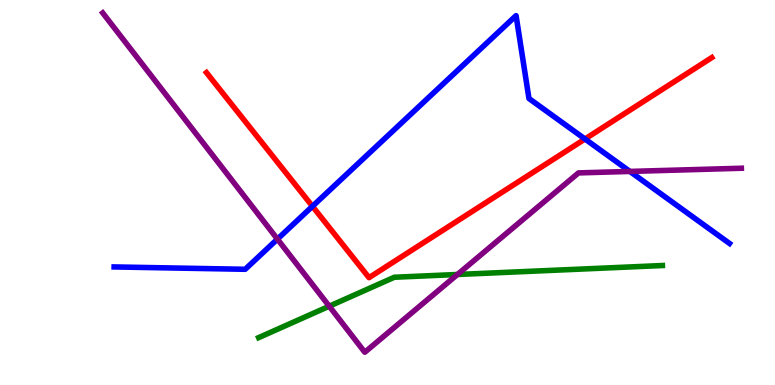[{'lines': ['blue', 'red'], 'intersections': [{'x': 4.03, 'y': 4.64}, {'x': 7.55, 'y': 6.39}]}, {'lines': ['green', 'red'], 'intersections': []}, {'lines': ['purple', 'red'], 'intersections': []}, {'lines': ['blue', 'green'], 'intersections': []}, {'lines': ['blue', 'purple'], 'intersections': [{'x': 3.58, 'y': 3.79}, {'x': 8.13, 'y': 5.55}]}, {'lines': ['green', 'purple'], 'intersections': [{'x': 4.25, 'y': 2.05}, {'x': 5.9, 'y': 2.87}]}]